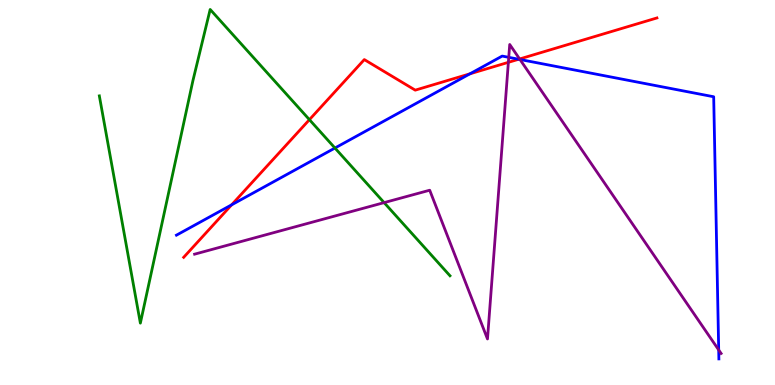[{'lines': ['blue', 'red'], 'intersections': [{'x': 2.99, 'y': 4.68}, {'x': 6.06, 'y': 8.08}, {'x': 6.69, 'y': 8.46}]}, {'lines': ['green', 'red'], 'intersections': [{'x': 3.99, 'y': 6.89}]}, {'lines': ['purple', 'red'], 'intersections': [{'x': 6.56, 'y': 8.38}, {'x': 6.7, 'y': 8.47}]}, {'lines': ['blue', 'green'], 'intersections': [{'x': 4.32, 'y': 6.16}]}, {'lines': ['blue', 'purple'], 'intersections': [{'x': 6.56, 'y': 8.51}, {'x': 6.71, 'y': 8.45}, {'x': 9.27, 'y': 0.911}]}, {'lines': ['green', 'purple'], 'intersections': [{'x': 4.96, 'y': 4.74}]}]